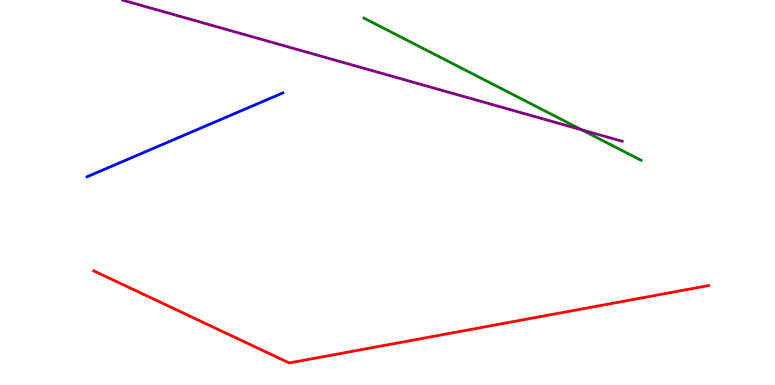[{'lines': ['blue', 'red'], 'intersections': []}, {'lines': ['green', 'red'], 'intersections': []}, {'lines': ['purple', 'red'], 'intersections': []}, {'lines': ['blue', 'green'], 'intersections': []}, {'lines': ['blue', 'purple'], 'intersections': []}, {'lines': ['green', 'purple'], 'intersections': [{'x': 7.51, 'y': 6.63}]}]